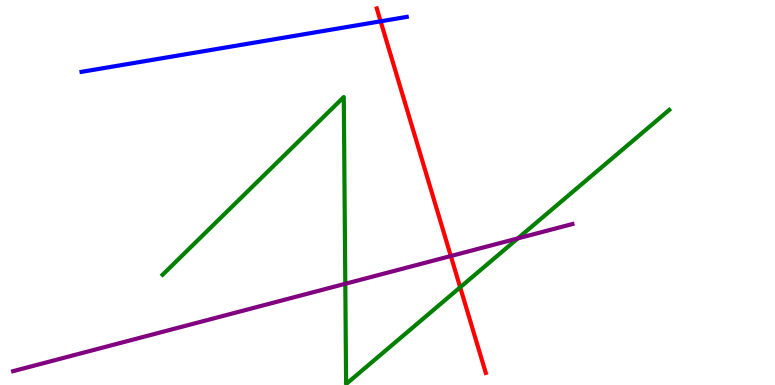[{'lines': ['blue', 'red'], 'intersections': [{'x': 4.91, 'y': 9.45}]}, {'lines': ['green', 'red'], 'intersections': [{'x': 5.94, 'y': 2.54}]}, {'lines': ['purple', 'red'], 'intersections': [{'x': 5.82, 'y': 3.35}]}, {'lines': ['blue', 'green'], 'intersections': []}, {'lines': ['blue', 'purple'], 'intersections': []}, {'lines': ['green', 'purple'], 'intersections': [{'x': 4.46, 'y': 2.63}, {'x': 6.68, 'y': 3.81}]}]